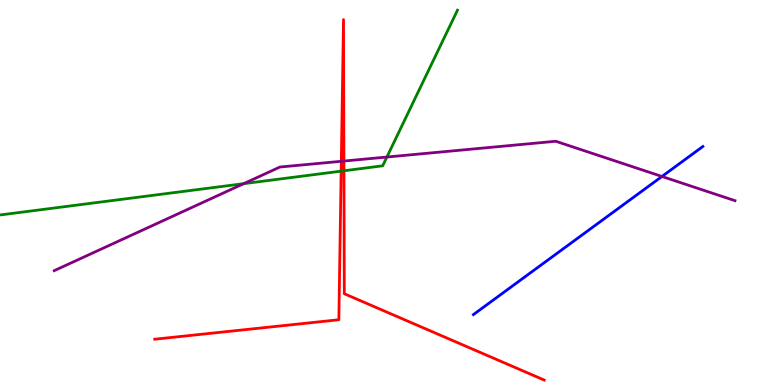[{'lines': ['blue', 'red'], 'intersections': []}, {'lines': ['green', 'red'], 'intersections': [{'x': 4.4, 'y': 5.55}, {'x': 4.44, 'y': 5.56}]}, {'lines': ['purple', 'red'], 'intersections': [{'x': 4.4, 'y': 5.81}, {'x': 4.44, 'y': 5.82}]}, {'lines': ['blue', 'green'], 'intersections': []}, {'lines': ['blue', 'purple'], 'intersections': [{'x': 8.54, 'y': 5.42}]}, {'lines': ['green', 'purple'], 'intersections': [{'x': 3.14, 'y': 5.23}, {'x': 4.99, 'y': 5.92}]}]